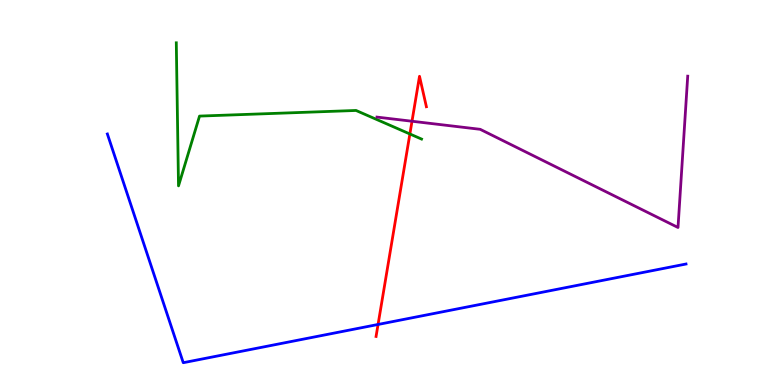[{'lines': ['blue', 'red'], 'intersections': [{'x': 4.88, 'y': 1.57}]}, {'lines': ['green', 'red'], 'intersections': [{'x': 5.29, 'y': 6.52}]}, {'lines': ['purple', 'red'], 'intersections': [{'x': 5.32, 'y': 6.85}]}, {'lines': ['blue', 'green'], 'intersections': []}, {'lines': ['blue', 'purple'], 'intersections': []}, {'lines': ['green', 'purple'], 'intersections': []}]